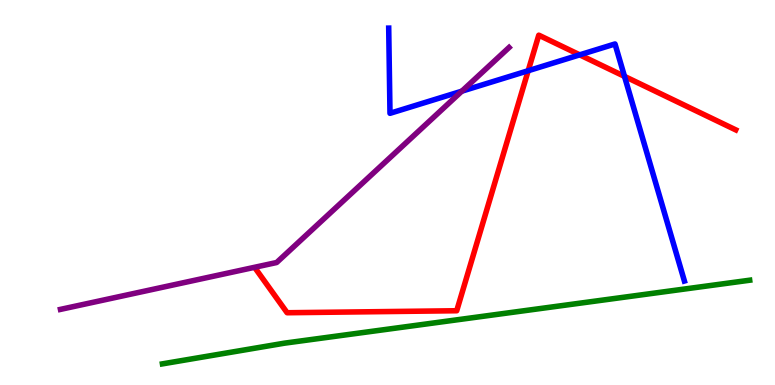[{'lines': ['blue', 'red'], 'intersections': [{'x': 6.82, 'y': 8.16}, {'x': 7.48, 'y': 8.58}, {'x': 8.06, 'y': 8.02}]}, {'lines': ['green', 'red'], 'intersections': []}, {'lines': ['purple', 'red'], 'intersections': []}, {'lines': ['blue', 'green'], 'intersections': []}, {'lines': ['blue', 'purple'], 'intersections': [{'x': 5.96, 'y': 7.63}]}, {'lines': ['green', 'purple'], 'intersections': []}]